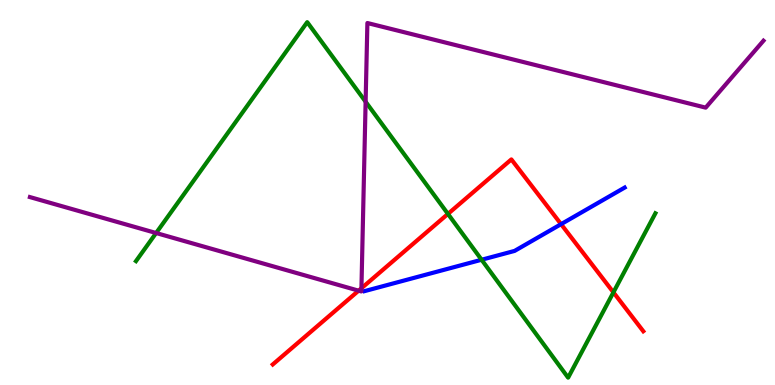[{'lines': ['blue', 'red'], 'intersections': [{'x': 7.24, 'y': 4.18}]}, {'lines': ['green', 'red'], 'intersections': [{'x': 5.78, 'y': 4.44}, {'x': 7.92, 'y': 2.41}]}, {'lines': ['purple', 'red'], 'intersections': [{'x': 4.63, 'y': 2.45}, {'x': 4.66, 'y': 2.51}]}, {'lines': ['blue', 'green'], 'intersections': [{'x': 6.21, 'y': 3.25}]}, {'lines': ['blue', 'purple'], 'intersections': []}, {'lines': ['green', 'purple'], 'intersections': [{'x': 2.01, 'y': 3.95}, {'x': 4.72, 'y': 7.36}]}]